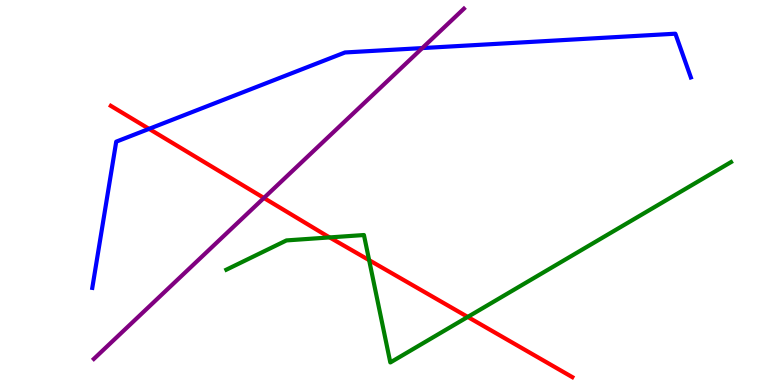[{'lines': ['blue', 'red'], 'intersections': [{'x': 1.92, 'y': 6.65}]}, {'lines': ['green', 'red'], 'intersections': [{'x': 4.25, 'y': 3.83}, {'x': 4.76, 'y': 3.24}, {'x': 6.04, 'y': 1.77}]}, {'lines': ['purple', 'red'], 'intersections': [{'x': 3.41, 'y': 4.86}]}, {'lines': ['blue', 'green'], 'intersections': []}, {'lines': ['blue', 'purple'], 'intersections': [{'x': 5.45, 'y': 8.75}]}, {'lines': ['green', 'purple'], 'intersections': []}]